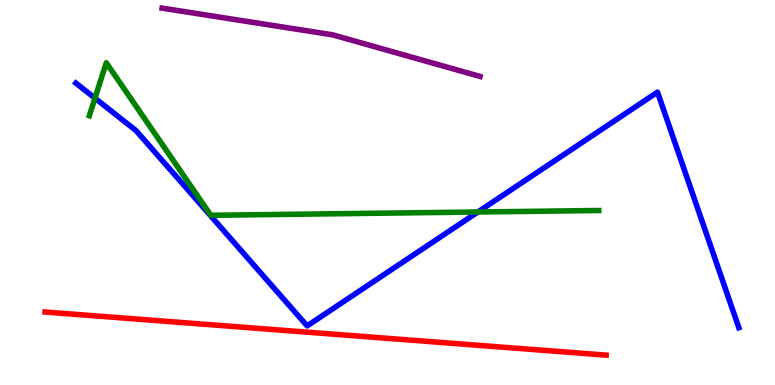[{'lines': ['blue', 'red'], 'intersections': []}, {'lines': ['green', 'red'], 'intersections': []}, {'lines': ['purple', 'red'], 'intersections': []}, {'lines': ['blue', 'green'], 'intersections': [{'x': 1.23, 'y': 7.45}, {'x': 6.17, 'y': 4.49}]}, {'lines': ['blue', 'purple'], 'intersections': []}, {'lines': ['green', 'purple'], 'intersections': []}]